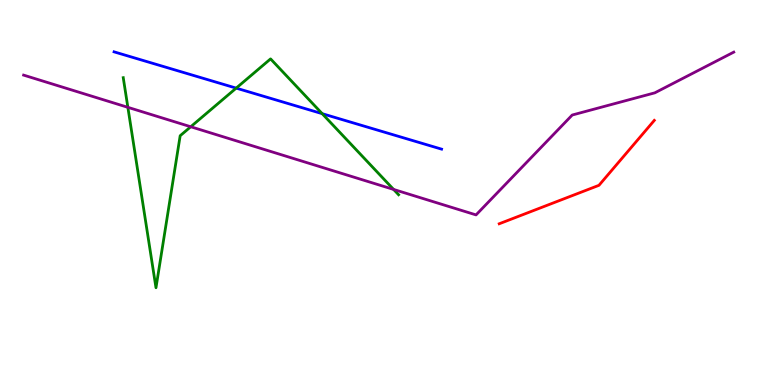[{'lines': ['blue', 'red'], 'intersections': []}, {'lines': ['green', 'red'], 'intersections': []}, {'lines': ['purple', 'red'], 'intersections': []}, {'lines': ['blue', 'green'], 'intersections': [{'x': 3.05, 'y': 7.71}, {'x': 4.16, 'y': 7.05}]}, {'lines': ['blue', 'purple'], 'intersections': []}, {'lines': ['green', 'purple'], 'intersections': [{'x': 1.65, 'y': 7.21}, {'x': 2.46, 'y': 6.71}, {'x': 5.08, 'y': 5.08}]}]